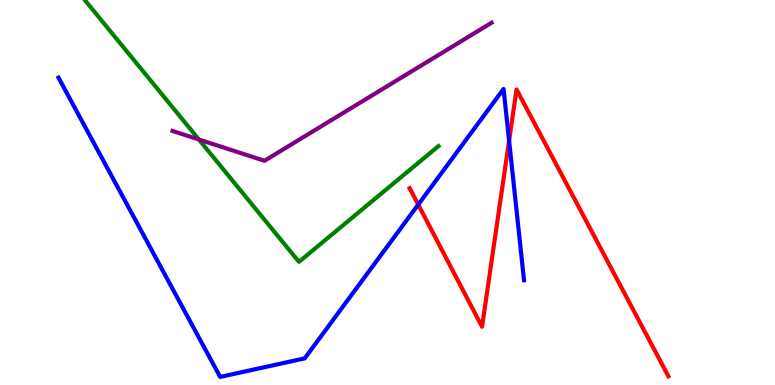[{'lines': ['blue', 'red'], 'intersections': [{'x': 5.4, 'y': 4.69}, {'x': 6.57, 'y': 6.35}]}, {'lines': ['green', 'red'], 'intersections': []}, {'lines': ['purple', 'red'], 'intersections': []}, {'lines': ['blue', 'green'], 'intersections': []}, {'lines': ['blue', 'purple'], 'intersections': []}, {'lines': ['green', 'purple'], 'intersections': [{'x': 2.57, 'y': 6.38}]}]